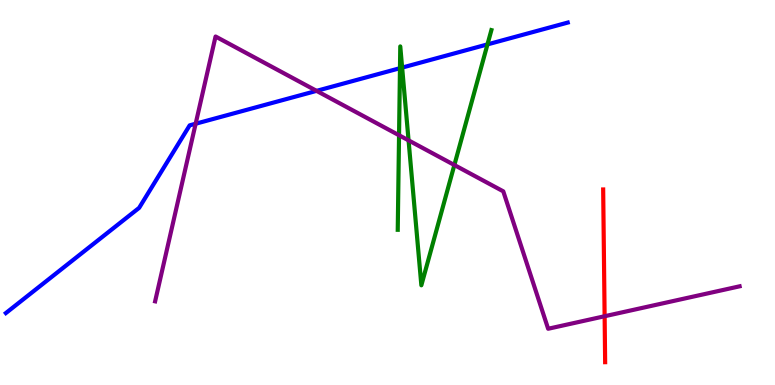[{'lines': ['blue', 'red'], 'intersections': []}, {'lines': ['green', 'red'], 'intersections': []}, {'lines': ['purple', 'red'], 'intersections': [{'x': 7.8, 'y': 1.79}]}, {'lines': ['blue', 'green'], 'intersections': [{'x': 5.16, 'y': 8.23}, {'x': 5.19, 'y': 8.24}, {'x': 6.29, 'y': 8.85}]}, {'lines': ['blue', 'purple'], 'intersections': [{'x': 2.52, 'y': 6.79}, {'x': 4.08, 'y': 7.64}]}, {'lines': ['green', 'purple'], 'intersections': [{'x': 5.15, 'y': 6.49}, {'x': 5.27, 'y': 6.35}, {'x': 5.86, 'y': 5.71}]}]